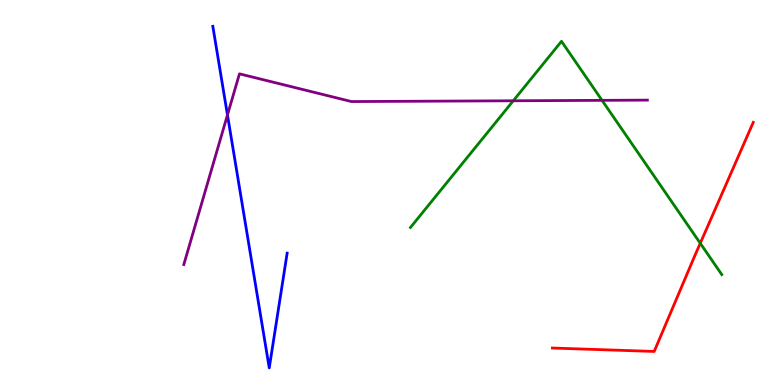[{'lines': ['blue', 'red'], 'intersections': []}, {'lines': ['green', 'red'], 'intersections': [{'x': 9.04, 'y': 3.68}]}, {'lines': ['purple', 'red'], 'intersections': []}, {'lines': ['blue', 'green'], 'intersections': []}, {'lines': ['blue', 'purple'], 'intersections': [{'x': 2.94, 'y': 7.01}]}, {'lines': ['green', 'purple'], 'intersections': [{'x': 6.62, 'y': 7.38}, {'x': 7.77, 'y': 7.39}]}]